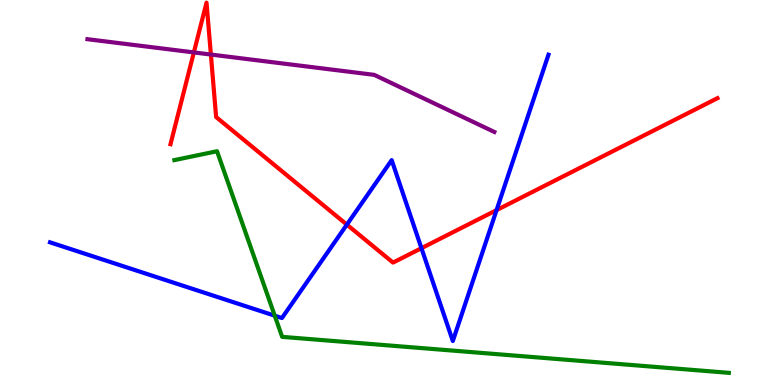[{'lines': ['blue', 'red'], 'intersections': [{'x': 4.48, 'y': 4.17}, {'x': 5.44, 'y': 3.55}, {'x': 6.41, 'y': 4.54}]}, {'lines': ['green', 'red'], 'intersections': []}, {'lines': ['purple', 'red'], 'intersections': [{'x': 2.5, 'y': 8.64}, {'x': 2.72, 'y': 8.58}]}, {'lines': ['blue', 'green'], 'intersections': [{'x': 3.55, 'y': 1.8}]}, {'lines': ['blue', 'purple'], 'intersections': []}, {'lines': ['green', 'purple'], 'intersections': []}]